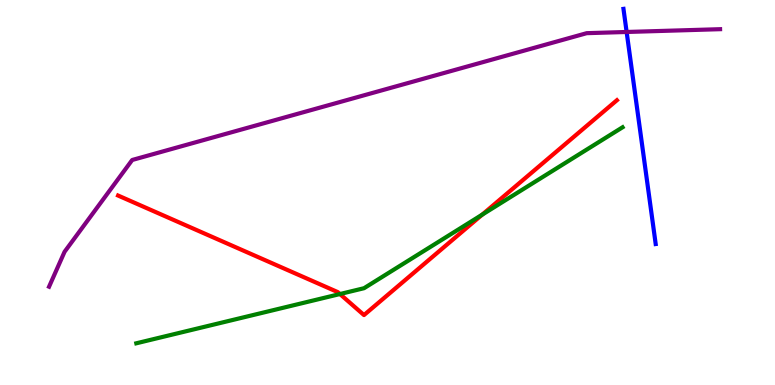[{'lines': ['blue', 'red'], 'intersections': []}, {'lines': ['green', 'red'], 'intersections': [{'x': 4.39, 'y': 2.36}, {'x': 6.22, 'y': 4.42}]}, {'lines': ['purple', 'red'], 'intersections': []}, {'lines': ['blue', 'green'], 'intersections': []}, {'lines': ['blue', 'purple'], 'intersections': [{'x': 8.09, 'y': 9.17}]}, {'lines': ['green', 'purple'], 'intersections': []}]